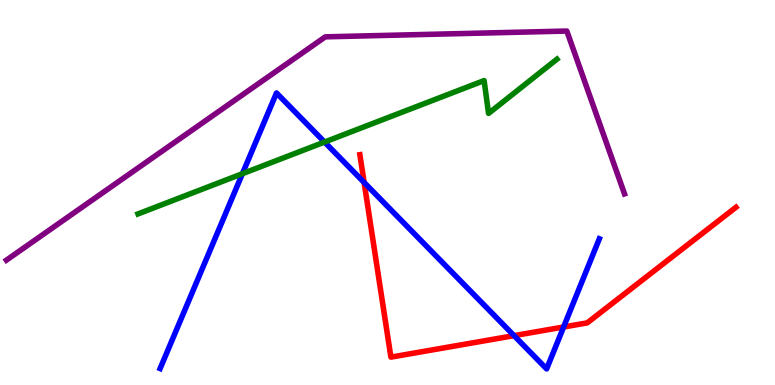[{'lines': ['blue', 'red'], 'intersections': [{'x': 4.7, 'y': 5.26}, {'x': 6.63, 'y': 1.28}, {'x': 7.27, 'y': 1.51}]}, {'lines': ['green', 'red'], 'intersections': []}, {'lines': ['purple', 'red'], 'intersections': []}, {'lines': ['blue', 'green'], 'intersections': [{'x': 3.13, 'y': 5.49}, {'x': 4.19, 'y': 6.31}]}, {'lines': ['blue', 'purple'], 'intersections': []}, {'lines': ['green', 'purple'], 'intersections': []}]